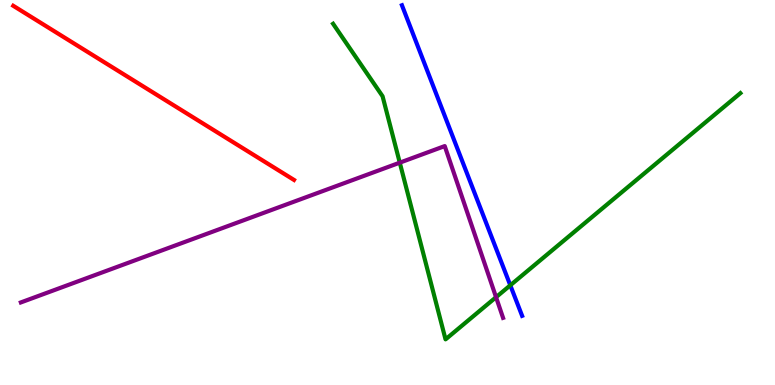[{'lines': ['blue', 'red'], 'intersections': []}, {'lines': ['green', 'red'], 'intersections': []}, {'lines': ['purple', 'red'], 'intersections': []}, {'lines': ['blue', 'green'], 'intersections': [{'x': 6.58, 'y': 2.59}]}, {'lines': ['blue', 'purple'], 'intersections': []}, {'lines': ['green', 'purple'], 'intersections': [{'x': 5.16, 'y': 5.77}, {'x': 6.4, 'y': 2.28}]}]